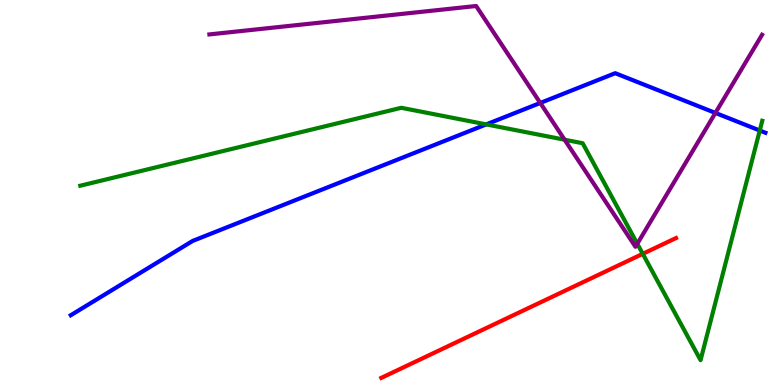[{'lines': ['blue', 'red'], 'intersections': []}, {'lines': ['green', 'red'], 'intersections': [{'x': 8.29, 'y': 3.41}]}, {'lines': ['purple', 'red'], 'intersections': []}, {'lines': ['blue', 'green'], 'intersections': [{'x': 6.27, 'y': 6.77}, {'x': 9.8, 'y': 6.61}]}, {'lines': ['blue', 'purple'], 'intersections': [{'x': 6.97, 'y': 7.33}, {'x': 9.23, 'y': 7.07}]}, {'lines': ['green', 'purple'], 'intersections': [{'x': 7.29, 'y': 6.37}, {'x': 8.22, 'y': 3.67}]}]